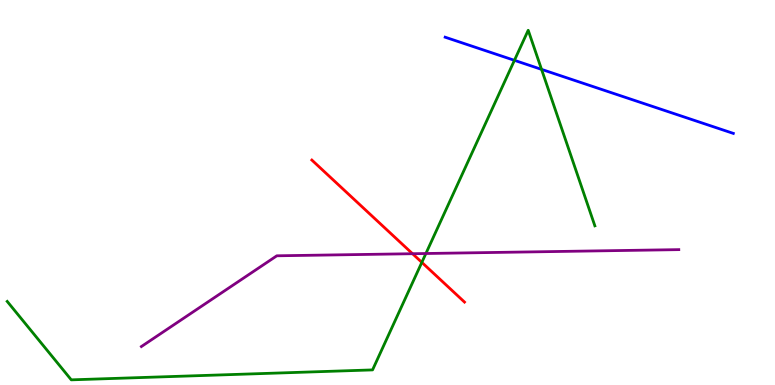[{'lines': ['blue', 'red'], 'intersections': []}, {'lines': ['green', 'red'], 'intersections': [{'x': 5.44, 'y': 3.19}]}, {'lines': ['purple', 'red'], 'intersections': [{'x': 5.32, 'y': 3.41}]}, {'lines': ['blue', 'green'], 'intersections': [{'x': 6.64, 'y': 8.43}, {'x': 6.99, 'y': 8.2}]}, {'lines': ['blue', 'purple'], 'intersections': []}, {'lines': ['green', 'purple'], 'intersections': [{'x': 5.5, 'y': 3.42}]}]